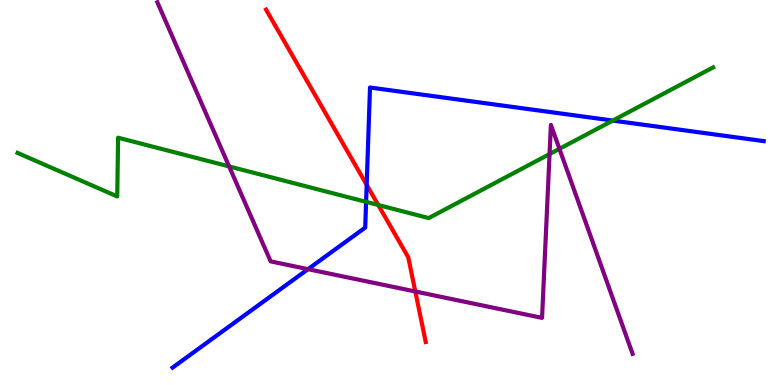[{'lines': ['blue', 'red'], 'intersections': [{'x': 4.73, 'y': 5.2}]}, {'lines': ['green', 'red'], 'intersections': [{'x': 4.88, 'y': 4.68}]}, {'lines': ['purple', 'red'], 'intersections': [{'x': 5.36, 'y': 2.43}]}, {'lines': ['blue', 'green'], 'intersections': [{'x': 4.72, 'y': 4.76}, {'x': 7.91, 'y': 6.87}]}, {'lines': ['blue', 'purple'], 'intersections': [{'x': 3.97, 'y': 3.01}]}, {'lines': ['green', 'purple'], 'intersections': [{'x': 2.96, 'y': 5.68}, {'x': 7.09, 'y': 6.0}, {'x': 7.22, 'y': 6.13}]}]